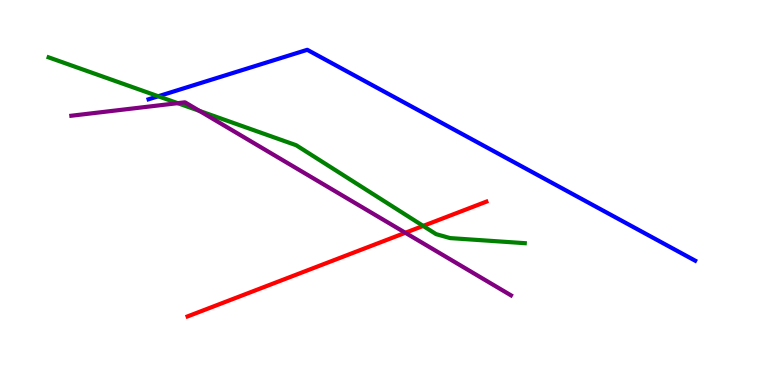[{'lines': ['blue', 'red'], 'intersections': []}, {'lines': ['green', 'red'], 'intersections': [{'x': 5.46, 'y': 4.13}]}, {'lines': ['purple', 'red'], 'intersections': [{'x': 5.23, 'y': 3.95}]}, {'lines': ['blue', 'green'], 'intersections': [{'x': 2.04, 'y': 7.5}]}, {'lines': ['blue', 'purple'], 'intersections': []}, {'lines': ['green', 'purple'], 'intersections': [{'x': 2.29, 'y': 7.32}, {'x': 2.57, 'y': 7.12}]}]